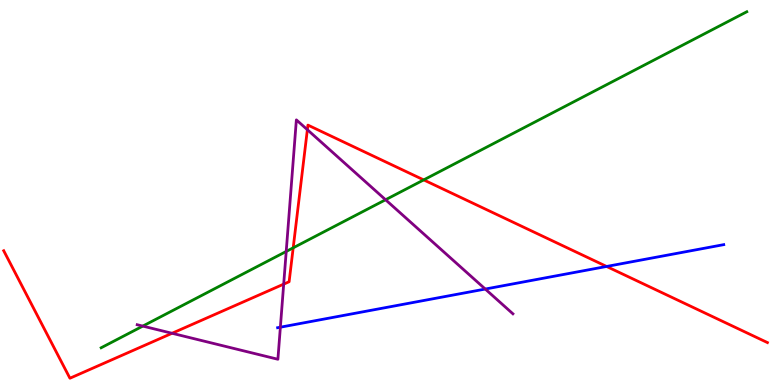[{'lines': ['blue', 'red'], 'intersections': [{'x': 7.83, 'y': 3.08}]}, {'lines': ['green', 'red'], 'intersections': [{'x': 3.78, 'y': 3.56}, {'x': 5.47, 'y': 5.33}]}, {'lines': ['purple', 'red'], 'intersections': [{'x': 2.22, 'y': 1.34}, {'x': 3.66, 'y': 2.62}, {'x': 3.97, 'y': 6.63}]}, {'lines': ['blue', 'green'], 'intersections': []}, {'lines': ['blue', 'purple'], 'intersections': [{'x': 3.62, 'y': 1.5}, {'x': 6.26, 'y': 2.49}]}, {'lines': ['green', 'purple'], 'intersections': [{'x': 1.84, 'y': 1.53}, {'x': 3.69, 'y': 3.47}, {'x': 4.98, 'y': 4.81}]}]